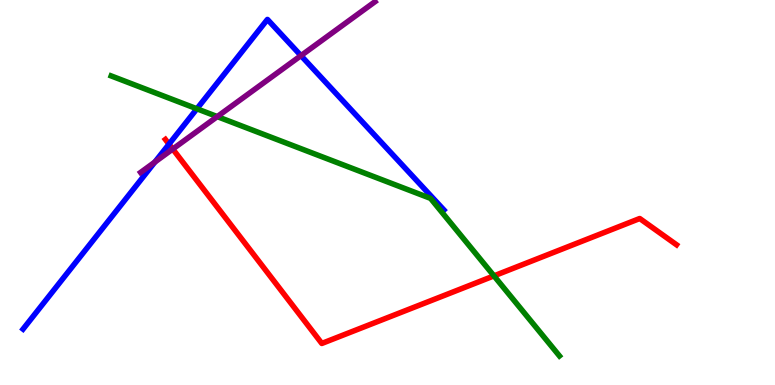[{'lines': ['blue', 'red'], 'intersections': [{'x': 2.18, 'y': 6.26}]}, {'lines': ['green', 'red'], 'intersections': [{'x': 6.37, 'y': 2.83}]}, {'lines': ['purple', 'red'], 'intersections': [{'x': 2.23, 'y': 6.13}]}, {'lines': ['blue', 'green'], 'intersections': [{'x': 2.54, 'y': 7.17}]}, {'lines': ['blue', 'purple'], 'intersections': [{'x': 2.0, 'y': 5.79}, {'x': 3.88, 'y': 8.56}]}, {'lines': ['green', 'purple'], 'intersections': [{'x': 2.8, 'y': 6.97}]}]